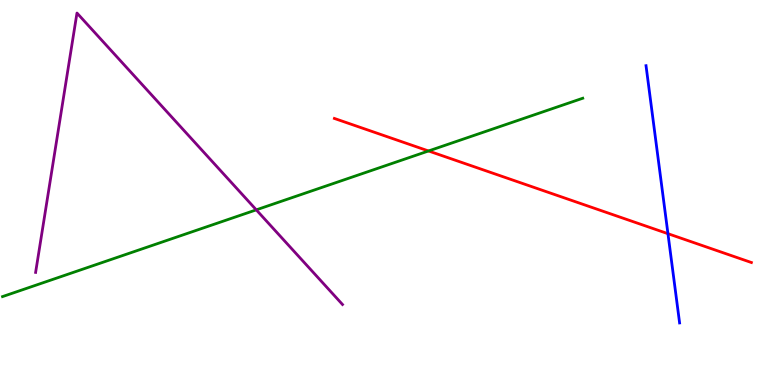[{'lines': ['blue', 'red'], 'intersections': [{'x': 8.62, 'y': 3.93}]}, {'lines': ['green', 'red'], 'intersections': [{'x': 5.53, 'y': 6.08}]}, {'lines': ['purple', 'red'], 'intersections': []}, {'lines': ['blue', 'green'], 'intersections': []}, {'lines': ['blue', 'purple'], 'intersections': []}, {'lines': ['green', 'purple'], 'intersections': [{'x': 3.31, 'y': 4.55}]}]